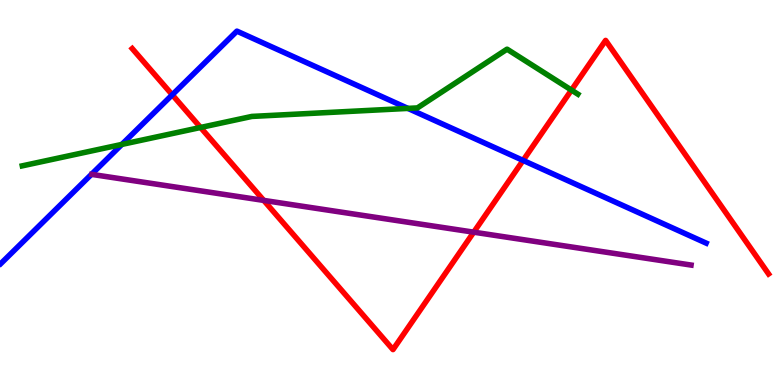[{'lines': ['blue', 'red'], 'intersections': [{'x': 2.22, 'y': 7.54}, {'x': 6.75, 'y': 5.83}]}, {'lines': ['green', 'red'], 'intersections': [{'x': 2.59, 'y': 6.69}, {'x': 7.37, 'y': 7.66}]}, {'lines': ['purple', 'red'], 'intersections': [{'x': 3.4, 'y': 4.79}, {'x': 6.11, 'y': 3.97}]}, {'lines': ['blue', 'green'], 'intersections': [{'x': 1.57, 'y': 6.25}, {'x': 5.26, 'y': 7.18}]}, {'lines': ['blue', 'purple'], 'intersections': []}, {'lines': ['green', 'purple'], 'intersections': []}]